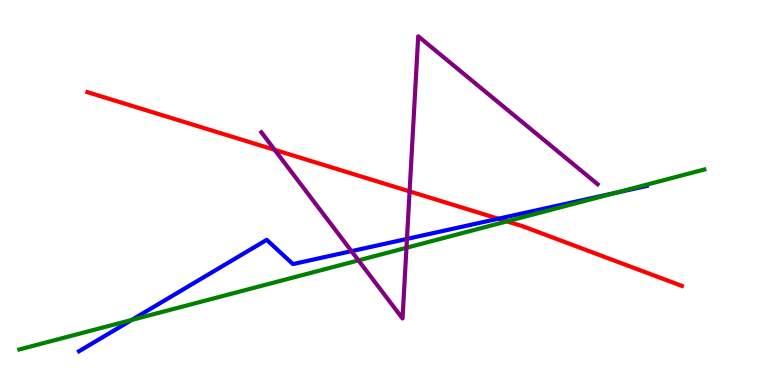[{'lines': ['blue', 'red'], 'intersections': [{'x': 6.43, 'y': 4.32}]}, {'lines': ['green', 'red'], 'intersections': [{'x': 6.54, 'y': 4.25}]}, {'lines': ['purple', 'red'], 'intersections': [{'x': 3.54, 'y': 6.11}, {'x': 5.29, 'y': 5.03}]}, {'lines': ['blue', 'green'], 'intersections': [{'x': 1.7, 'y': 1.69}, {'x': 7.94, 'y': 4.99}]}, {'lines': ['blue', 'purple'], 'intersections': [{'x': 4.54, 'y': 3.48}, {'x': 5.25, 'y': 3.79}]}, {'lines': ['green', 'purple'], 'intersections': [{'x': 4.63, 'y': 3.24}, {'x': 5.24, 'y': 3.56}]}]